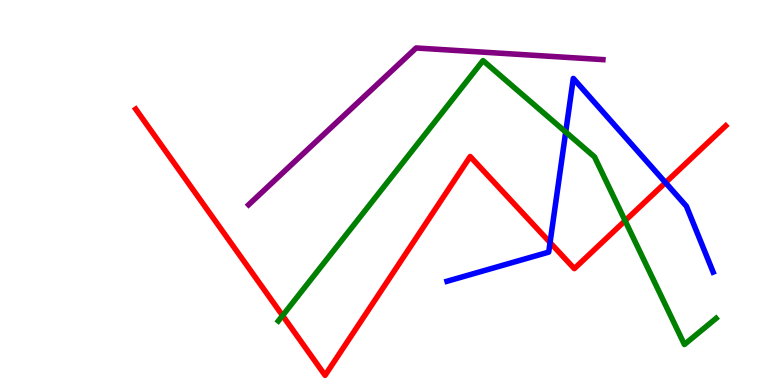[{'lines': ['blue', 'red'], 'intersections': [{'x': 7.1, 'y': 3.7}, {'x': 8.59, 'y': 5.26}]}, {'lines': ['green', 'red'], 'intersections': [{'x': 3.65, 'y': 1.8}, {'x': 8.07, 'y': 4.27}]}, {'lines': ['purple', 'red'], 'intersections': []}, {'lines': ['blue', 'green'], 'intersections': [{'x': 7.3, 'y': 6.57}]}, {'lines': ['blue', 'purple'], 'intersections': []}, {'lines': ['green', 'purple'], 'intersections': []}]